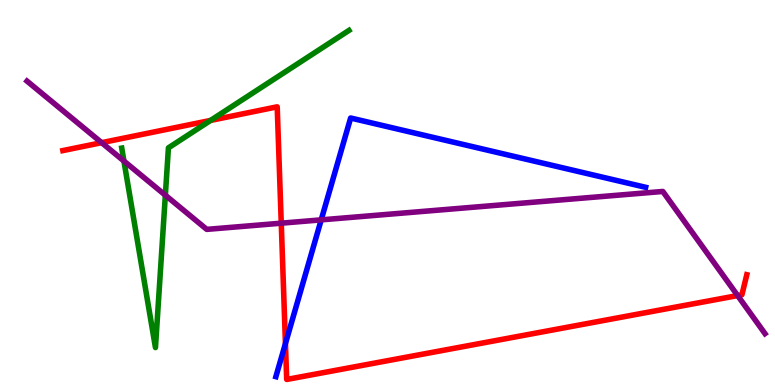[{'lines': ['blue', 'red'], 'intersections': [{'x': 3.68, 'y': 1.08}]}, {'lines': ['green', 'red'], 'intersections': [{'x': 2.72, 'y': 6.87}]}, {'lines': ['purple', 'red'], 'intersections': [{'x': 1.31, 'y': 6.29}, {'x': 3.63, 'y': 4.2}, {'x': 9.52, 'y': 2.32}]}, {'lines': ['blue', 'green'], 'intersections': []}, {'lines': ['blue', 'purple'], 'intersections': [{'x': 4.14, 'y': 4.29}]}, {'lines': ['green', 'purple'], 'intersections': [{'x': 1.6, 'y': 5.82}, {'x': 2.13, 'y': 4.93}]}]